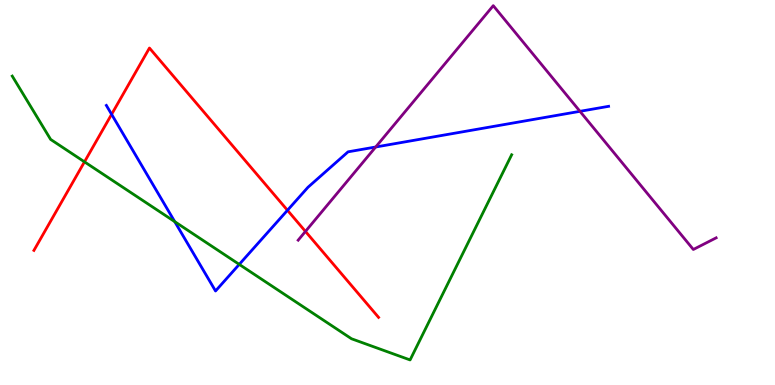[{'lines': ['blue', 'red'], 'intersections': [{'x': 1.44, 'y': 7.03}, {'x': 3.71, 'y': 4.54}]}, {'lines': ['green', 'red'], 'intersections': [{'x': 1.09, 'y': 5.8}]}, {'lines': ['purple', 'red'], 'intersections': [{'x': 3.94, 'y': 3.99}]}, {'lines': ['blue', 'green'], 'intersections': [{'x': 2.25, 'y': 4.24}, {'x': 3.09, 'y': 3.13}]}, {'lines': ['blue', 'purple'], 'intersections': [{'x': 4.85, 'y': 6.18}, {'x': 7.48, 'y': 7.11}]}, {'lines': ['green', 'purple'], 'intersections': []}]